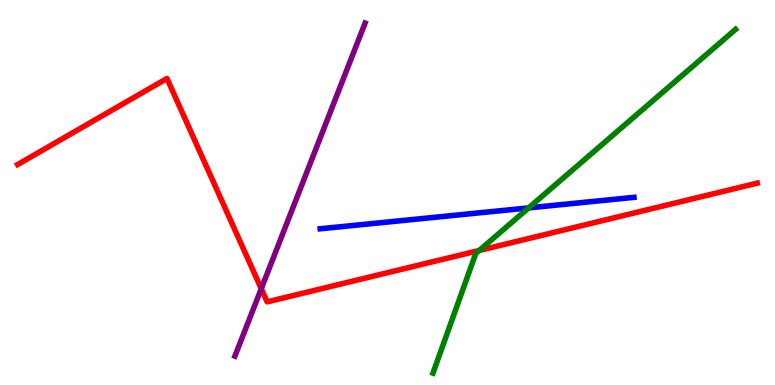[{'lines': ['blue', 'red'], 'intersections': []}, {'lines': ['green', 'red'], 'intersections': [{'x': 6.18, 'y': 3.49}]}, {'lines': ['purple', 'red'], 'intersections': [{'x': 3.37, 'y': 2.5}]}, {'lines': ['blue', 'green'], 'intersections': [{'x': 6.82, 'y': 4.6}]}, {'lines': ['blue', 'purple'], 'intersections': []}, {'lines': ['green', 'purple'], 'intersections': []}]